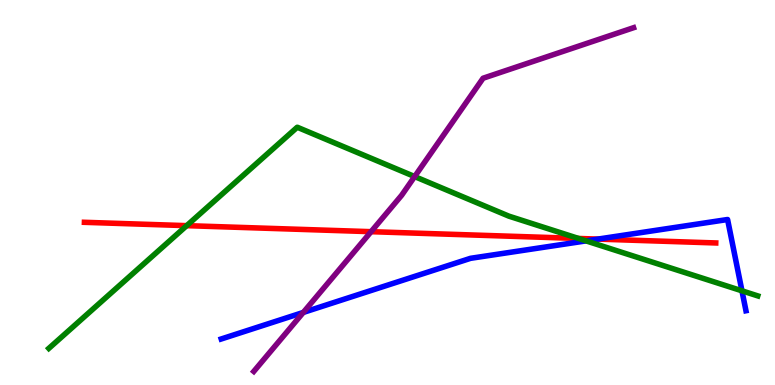[{'lines': ['blue', 'red'], 'intersections': [{'x': 7.71, 'y': 3.79}]}, {'lines': ['green', 'red'], 'intersections': [{'x': 2.41, 'y': 4.14}, {'x': 7.46, 'y': 3.81}]}, {'lines': ['purple', 'red'], 'intersections': [{'x': 4.79, 'y': 3.98}]}, {'lines': ['blue', 'green'], 'intersections': [{'x': 7.56, 'y': 3.74}, {'x': 9.57, 'y': 2.45}]}, {'lines': ['blue', 'purple'], 'intersections': [{'x': 3.91, 'y': 1.88}]}, {'lines': ['green', 'purple'], 'intersections': [{'x': 5.35, 'y': 5.41}]}]